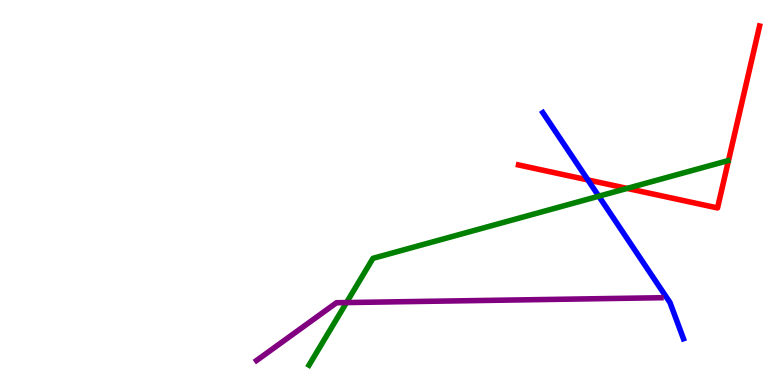[{'lines': ['blue', 'red'], 'intersections': [{'x': 7.59, 'y': 5.33}]}, {'lines': ['green', 'red'], 'intersections': [{'x': 8.09, 'y': 5.11}]}, {'lines': ['purple', 'red'], 'intersections': []}, {'lines': ['blue', 'green'], 'intersections': [{'x': 7.73, 'y': 4.9}]}, {'lines': ['blue', 'purple'], 'intersections': []}, {'lines': ['green', 'purple'], 'intersections': [{'x': 4.47, 'y': 2.14}]}]